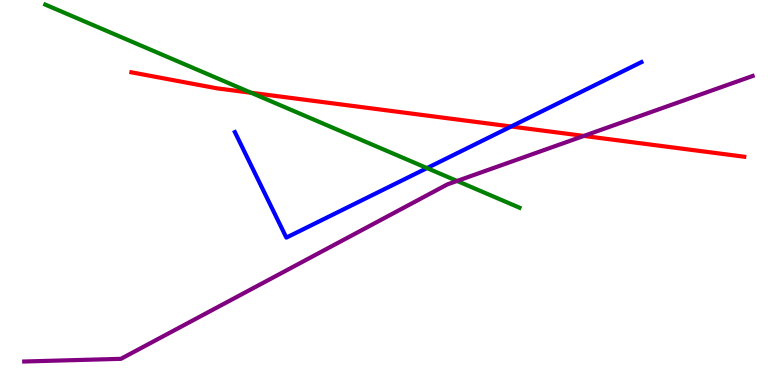[{'lines': ['blue', 'red'], 'intersections': [{'x': 6.6, 'y': 6.71}]}, {'lines': ['green', 'red'], 'intersections': [{'x': 3.24, 'y': 7.59}]}, {'lines': ['purple', 'red'], 'intersections': [{'x': 7.53, 'y': 6.47}]}, {'lines': ['blue', 'green'], 'intersections': [{'x': 5.51, 'y': 5.63}]}, {'lines': ['blue', 'purple'], 'intersections': []}, {'lines': ['green', 'purple'], 'intersections': [{'x': 5.9, 'y': 5.3}]}]